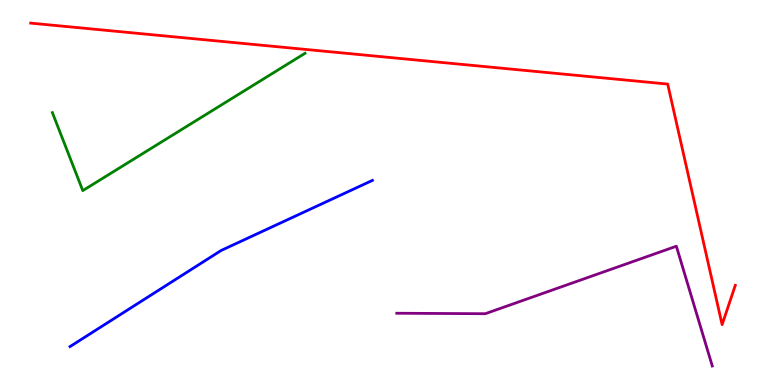[{'lines': ['blue', 'red'], 'intersections': []}, {'lines': ['green', 'red'], 'intersections': []}, {'lines': ['purple', 'red'], 'intersections': []}, {'lines': ['blue', 'green'], 'intersections': []}, {'lines': ['blue', 'purple'], 'intersections': []}, {'lines': ['green', 'purple'], 'intersections': []}]